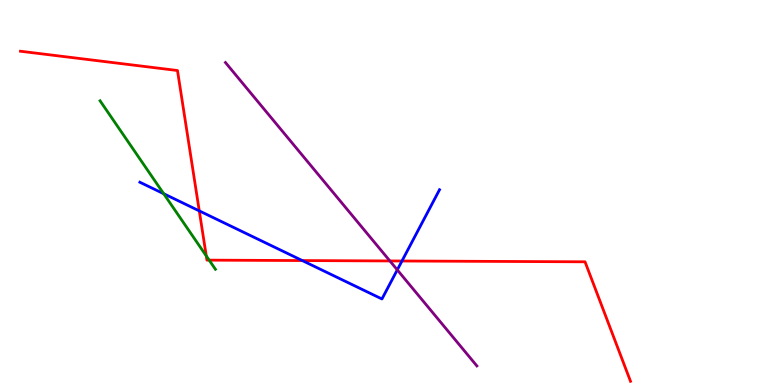[{'lines': ['blue', 'red'], 'intersections': [{'x': 2.57, 'y': 4.52}, {'x': 3.9, 'y': 3.23}, {'x': 5.19, 'y': 3.22}]}, {'lines': ['green', 'red'], 'intersections': [{'x': 2.66, 'y': 3.35}, {'x': 2.7, 'y': 3.24}]}, {'lines': ['purple', 'red'], 'intersections': [{'x': 5.03, 'y': 3.22}]}, {'lines': ['blue', 'green'], 'intersections': [{'x': 2.11, 'y': 4.97}]}, {'lines': ['blue', 'purple'], 'intersections': [{'x': 5.13, 'y': 2.99}]}, {'lines': ['green', 'purple'], 'intersections': []}]